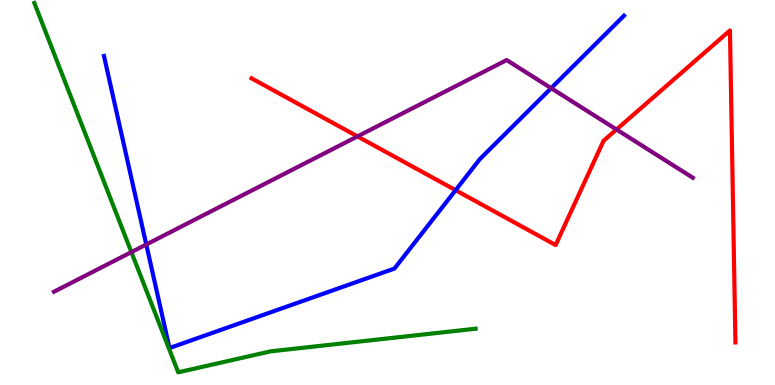[{'lines': ['blue', 'red'], 'intersections': [{'x': 5.88, 'y': 5.06}]}, {'lines': ['green', 'red'], 'intersections': []}, {'lines': ['purple', 'red'], 'intersections': [{'x': 4.61, 'y': 6.46}, {'x': 7.95, 'y': 6.64}]}, {'lines': ['blue', 'green'], 'intersections': []}, {'lines': ['blue', 'purple'], 'intersections': [{'x': 1.89, 'y': 3.65}, {'x': 7.11, 'y': 7.71}]}, {'lines': ['green', 'purple'], 'intersections': [{'x': 1.7, 'y': 3.45}]}]